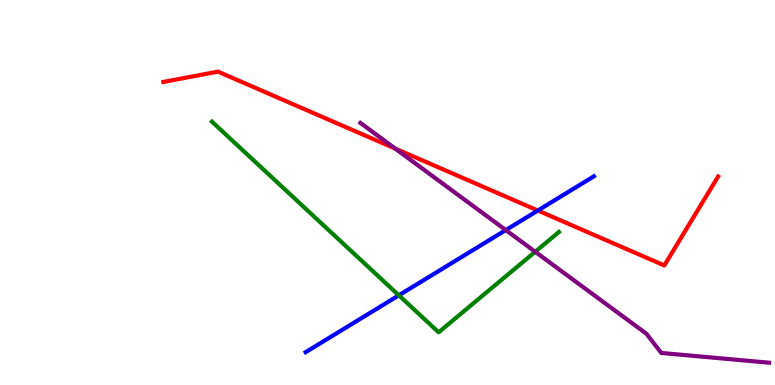[{'lines': ['blue', 'red'], 'intersections': [{'x': 6.94, 'y': 4.53}]}, {'lines': ['green', 'red'], 'intersections': []}, {'lines': ['purple', 'red'], 'intersections': [{'x': 5.1, 'y': 6.14}]}, {'lines': ['blue', 'green'], 'intersections': [{'x': 5.15, 'y': 2.33}]}, {'lines': ['blue', 'purple'], 'intersections': [{'x': 6.53, 'y': 4.02}]}, {'lines': ['green', 'purple'], 'intersections': [{'x': 6.91, 'y': 3.46}]}]